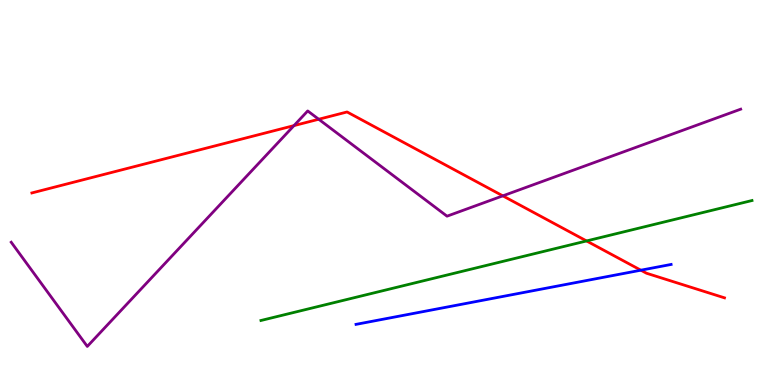[{'lines': ['blue', 'red'], 'intersections': [{'x': 8.27, 'y': 2.98}]}, {'lines': ['green', 'red'], 'intersections': [{'x': 7.57, 'y': 3.74}]}, {'lines': ['purple', 'red'], 'intersections': [{'x': 3.79, 'y': 6.74}, {'x': 4.11, 'y': 6.9}, {'x': 6.49, 'y': 4.91}]}, {'lines': ['blue', 'green'], 'intersections': []}, {'lines': ['blue', 'purple'], 'intersections': []}, {'lines': ['green', 'purple'], 'intersections': []}]